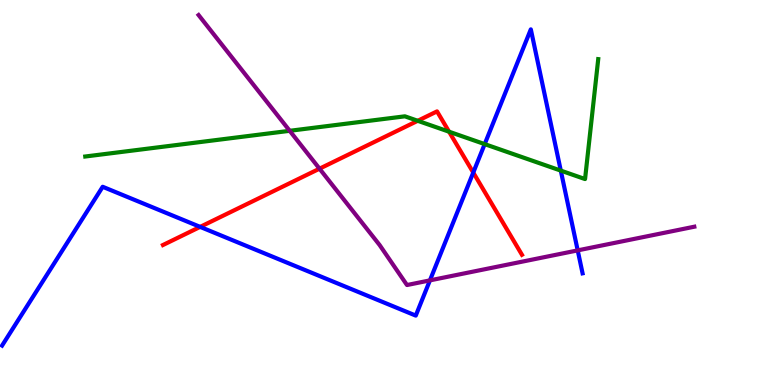[{'lines': ['blue', 'red'], 'intersections': [{'x': 2.58, 'y': 4.11}, {'x': 6.11, 'y': 5.52}]}, {'lines': ['green', 'red'], 'intersections': [{'x': 5.39, 'y': 6.86}, {'x': 5.79, 'y': 6.58}]}, {'lines': ['purple', 'red'], 'intersections': [{'x': 4.12, 'y': 5.62}]}, {'lines': ['blue', 'green'], 'intersections': [{'x': 6.25, 'y': 6.26}, {'x': 7.24, 'y': 5.57}]}, {'lines': ['blue', 'purple'], 'intersections': [{'x': 5.55, 'y': 2.72}, {'x': 7.45, 'y': 3.5}]}, {'lines': ['green', 'purple'], 'intersections': [{'x': 3.74, 'y': 6.6}]}]